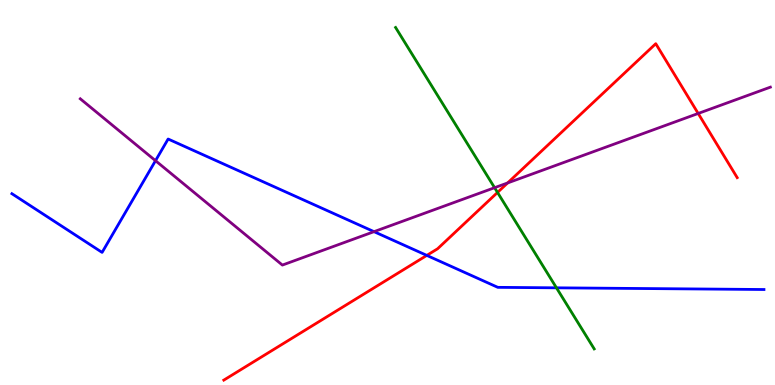[{'lines': ['blue', 'red'], 'intersections': [{'x': 5.51, 'y': 3.37}]}, {'lines': ['green', 'red'], 'intersections': [{'x': 6.42, 'y': 5.0}]}, {'lines': ['purple', 'red'], 'intersections': [{'x': 6.55, 'y': 5.25}, {'x': 9.01, 'y': 7.05}]}, {'lines': ['blue', 'green'], 'intersections': [{'x': 7.18, 'y': 2.52}]}, {'lines': ['blue', 'purple'], 'intersections': [{'x': 2.01, 'y': 5.83}, {'x': 4.83, 'y': 3.98}]}, {'lines': ['green', 'purple'], 'intersections': [{'x': 6.38, 'y': 5.12}]}]